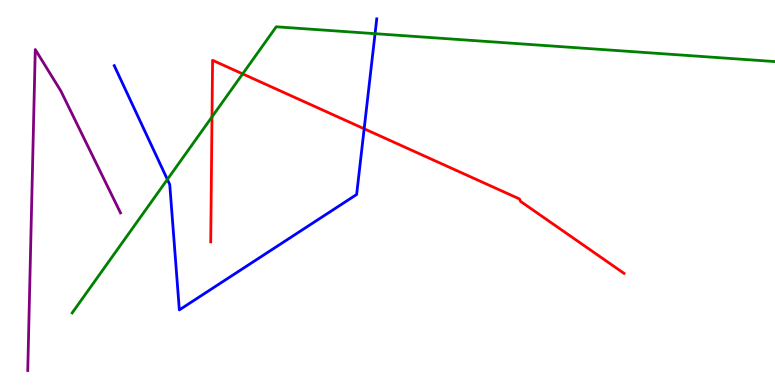[{'lines': ['blue', 'red'], 'intersections': [{'x': 4.7, 'y': 6.66}]}, {'lines': ['green', 'red'], 'intersections': [{'x': 2.74, 'y': 6.96}, {'x': 3.13, 'y': 8.08}]}, {'lines': ['purple', 'red'], 'intersections': []}, {'lines': ['blue', 'green'], 'intersections': [{'x': 2.16, 'y': 5.34}, {'x': 4.84, 'y': 9.13}]}, {'lines': ['blue', 'purple'], 'intersections': []}, {'lines': ['green', 'purple'], 'intersections': []}]